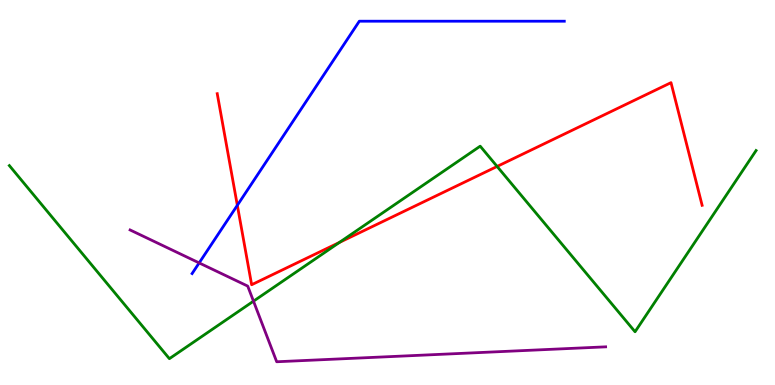[{'lines': ['blue', 'red'], 'intersections': [{'x': 3.06, 'y': 4.67}]}, {'lines': ['green', 'red'], 'intersections': [{'x': 4.38, 'y': 3.7}, {'x': 6.41, 'y': 5.68}]}, {'lines': ['purple', 'red'], 'intersections': []}, {'lines': ['blue', 'green'], 'intersections': []}, {'lines': ['blue', 'purple'], 'intersections': [{'x': 2.57, 'y': 3.17}]}, {'lines': ['green', 'purple'], 'intersections': [{'x': 3.27, 'y': 2.18}]}]